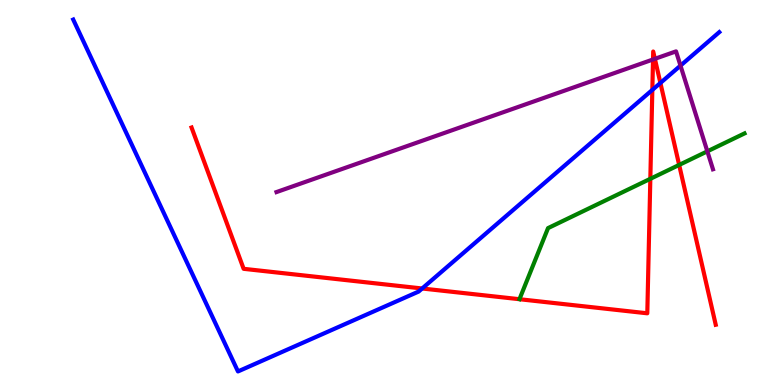[{'lines': ['blue', 'red'], 'intersections': [{'x': 5.45, 'y': 2.51}, {'x': 8.42, 'y': 7.66}, {'x': 8.52, 'y': 7.85}]}, {'lines': ['green', 'red'], 'intersections': [{'x': 8.39, 'y': 5.36}, {'x': 8.76, 'y': 5.72}]}, {'lines': ['purple', 'red'], 'intersections': [{'x': 8.43, 'y': 8.46}, {'x': 8.45, 'y': 8.47}]}, {'lines': ['blue', 'green'], 'intersections': []}, {'lines': ['blue', 'purple'], 'intersections': [{'x': 8.78, 'y': 8.3}]}, {'lines': ['green', 'purple'], 'intersections': [{'x': 9.13, 'y': 6.07}]}]